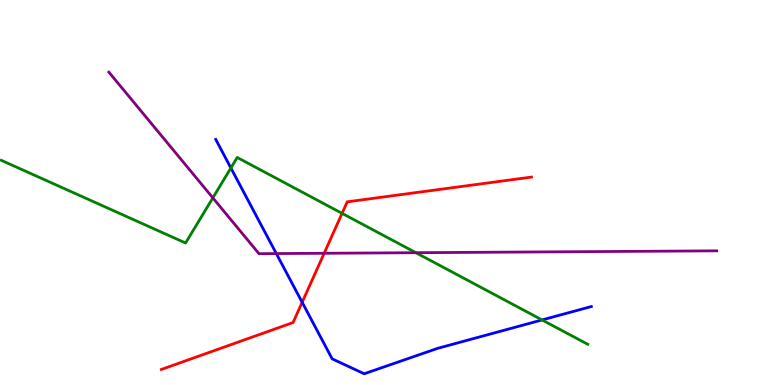[{'lines': ['blue', 'red'], 'intersections': [{'x': 3.9, 'y': 2.15}]}, {'lines': ['green', 'red'], 'intersections': [{'x': 4.41, 'y': 4.46}]}, {'lines': ['purple', 'red'], 'intersections': [{'x': 4.18, 'y': 3.42}]}, {'lines': ['blue', 'green'], 'intersections': [{'x': 2.98, 'y': 5.64}, {'x': 6.99, 'y': 1.69}]}, {'lines': ['blue', 'purple'], 'intersections': [{'x': 3.57, 'y': 3.41}]}, {'lines': ['green', 'purple'], 'intersections': [{'x': 2.75, 'y': 4.86}, {'x': 5.37, 'y': 3.44}]}]